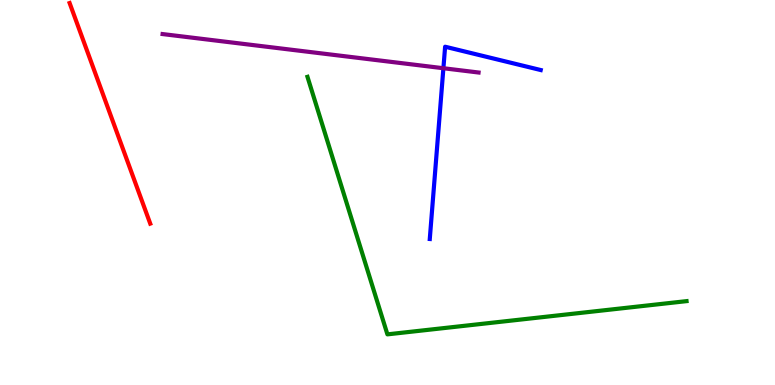[{'lines': ['blue', 'red'], 'intersections': []}, {'lines': ['green', 'red'], 'intersections': []}, {'lines': ['purple', 'red'], 'intersections': []}, {'lines': ['blue', 'green'], 'intersections': []}, {'lines': ['blue', 'purple'], 'intersections': [{'x': 5.72, 'y': 8.23}]}, {'lines': ['green', 'purple'], 'intersections': []}]